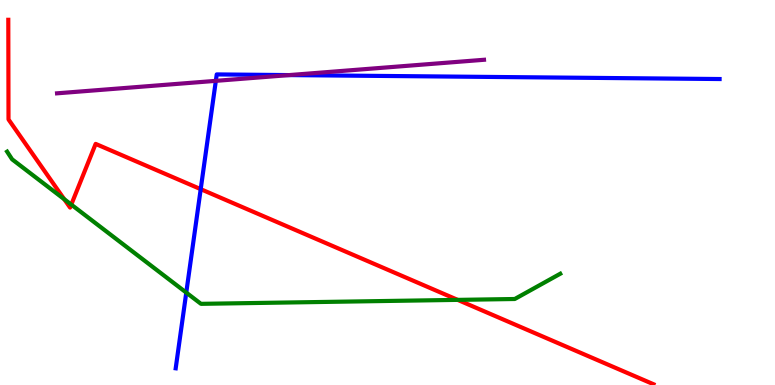[{'lines': ['blue', 'red'], 'intersections': [{'x': 2.59, 'y': 5.09}]}, {'lines': ['green', 'red'], 'intersections': [{'x': 0.829, 'y': 4.83}, {'x': 0.92, 'y': 4.69}, {'x': 5.91, 'y': 2.21}]}, {'lines': ['purple', 'red'], 'intersections': []}, {'lines': ['blue', 'green'], 'intersections': [{'x': 2.4, 'y': 2.4}]}, {'lines': ['blue', 'purple'], 'intersections': [{'x': 2.78, 'y': 7.9}, {'x': 3.73, 'y': 8.05}]}, {'lines': ['green', 'purple'], 'intersections': []}]